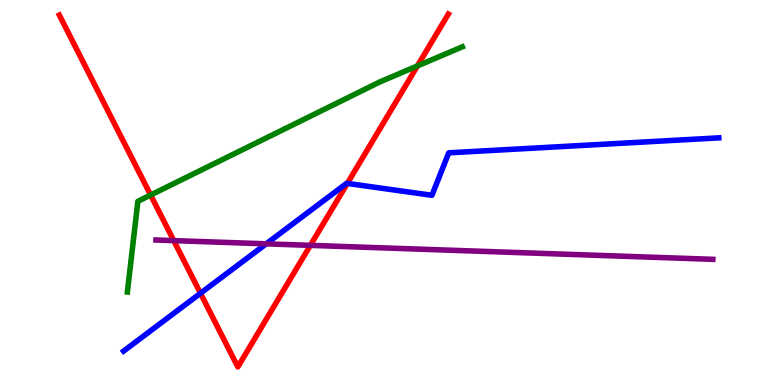[{'lines': ['blue', 'red'], 'intersections': [{'x': 2.59, 'y': 2.38}, {'x': 4.48, 'y': 5.24}]}, {'lines': ['green', 'red'], 'intersections': [{'x': 1.94, 'y': 4.93}, {'x': 5.39, 'y': 8.29}]}, {'lines': ['purple', 'red'], 'intersections': [{'x': 2.24, 'y': 3.75}, {'x': 4.0, 'y': 3.63}]}, {'lines': ['blue', 'green'], 'intersections': []}, {'lines': ['blue', 'purple'], 'intersections': [{'x': 3.43, 'y': 3.67}]}, {'lines': ['green', 'purple'], 'intersections': []}]